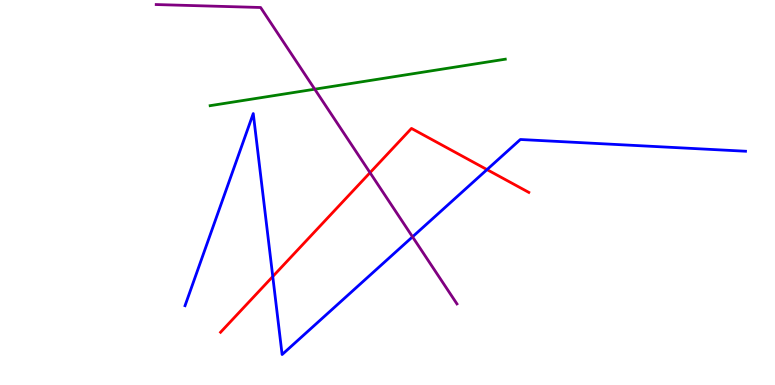[{'lines': ['blue', 'red'], 'intersections': [{'x': 3.52, 'y': 2.82}, {'x': 6.28, 'y': 5.59}]}, {'lines': ['green', 'red'], 'intersections': []}, {'lines': ['purple', 'red'], 'intersections': [{'x': 4.77, 'y': 5.52}]}, {'lines': ['blue', 'green'], 'intersections': []}, {'lines': ['blue', 'purple'], 'intersections': [{'x': 5.32, 'y': 3.85}]}, {'lines': ['green', 'purple'], 'intersections': [{'x': 4.06, 'y': 7.68}]}]